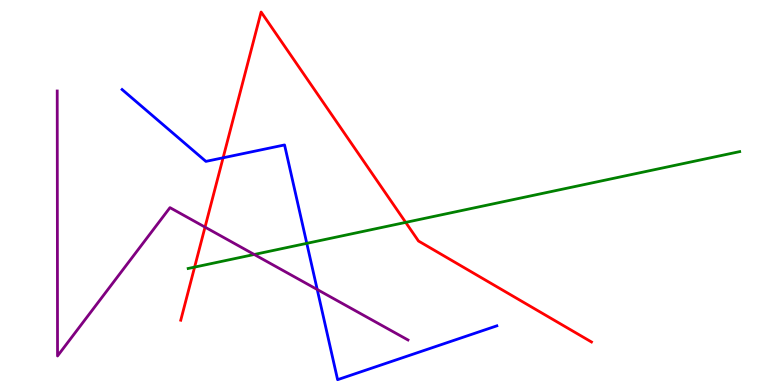[{'lines': ['blue', 'red'], 'intersections': [{'x': 2.88, 'y': 5.9}]}, {'lines': ['green', 'red'], 'intersections': [{'x': 2.51, 'y': 3.06}, {'x': 5.23, 'y': 4.22}]}, {'lines': ['purple', 'red'], 'intersections': [{'x': 2.65, 'y': 4.1}]}, {'lines': ['blue', 'green'], 'intersections': [{'x': 3.96, 'y': 3.68}]}, {'lines': ['blue', 'purple'], 'intersections': [{'x': 4.09, 'y': 2.48}]}, {'lines': ['green', 'purple'], 'intersections': [{'x': 3.28, 'y': 3.39}]}]